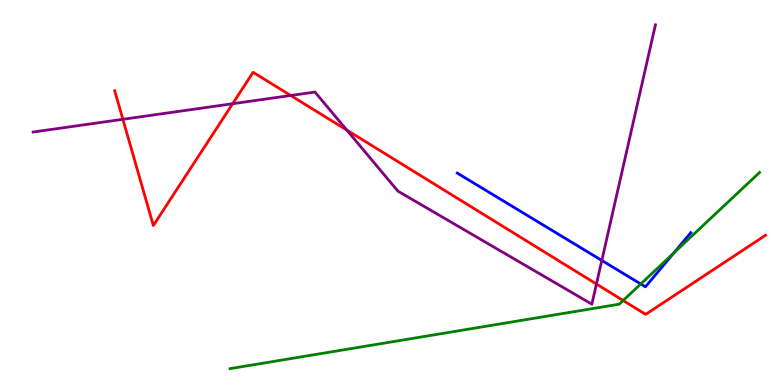[{'lines': ['blue', 'red'], 'intersections': []}, {'lines': ['green', 'red'], 'intersections': [{'x': 8.04, 'y': 2.19}]}, {'lines': ['purple', 'red'], 'intersections': [{'x': 1.59, 'y': 6.9}, {'x': 3.0, 'y': 7.31}, {'x': 3.75, 'y': 7.52}, {'x': 4.47, 'y': 6.62}, {'x': 7.7, 'y': 2.62}]}, {'lines': ['blue', 'green'], 'intersections': [{'x': 8.27, 'y': 2.62}, {'x': 8.7, 'y': 3.43}]}, {'lines': ['blue', 'purple'], 'intersections': [{'x': 7.77, 'y': 3.24}]}, {'lines': ['green', 'purple'], 'intersections': []}]